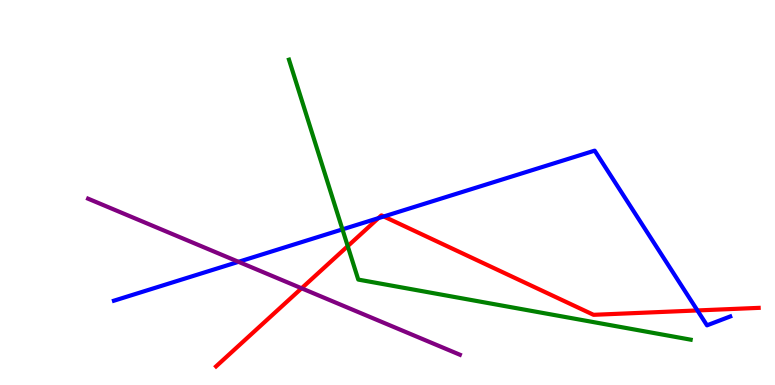[{'lines': ['blue', 'red'], 'intersections': [{'x': 4.88, 'y': 4.33}, {'x': 4.95, 'y': 4.38}, {'x': 9.0, 'y': 1.94}]}, {'lines': ['green', 'red'], 'intersections': [{'x': 4.49, 'y': 3.61}]}, {'lines': ['purple', 'red'], 'intersections': [{'x': 3.89, 'y': 2.51}]}, {'lines': ['blue', 'green'], 'intersections': [{'x': 4.42, 'y': 4.04}]}, {'lines': ['blue', 'purple'], 'intersections': [{'x': 3.08, 'y': 3.2}]}, {'lines': ['green', 'purple'], 'intersections': []}]